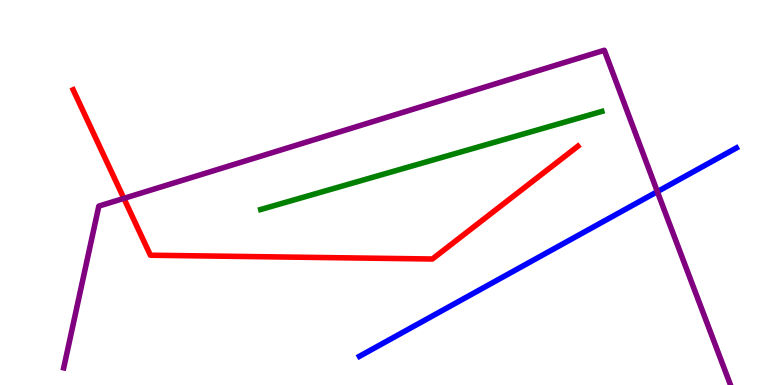[{'lines': ['blue', 'red'], 'intersections': []}, {'lines': ['green', 'red'], 'intersections': []}, {'lines': ['purple', 'red'], 'intersections': [{'x': 1.6, 'y': 4.85}]}, {'lines': ['blue', 'green'], 'intersections': []}, {'lines': ['blue', 'purple'], 'intersections': [{'x': 8.48, 'y': 5.02}]}, {'lines': ['green', 'purple'], 'intersections': []}]